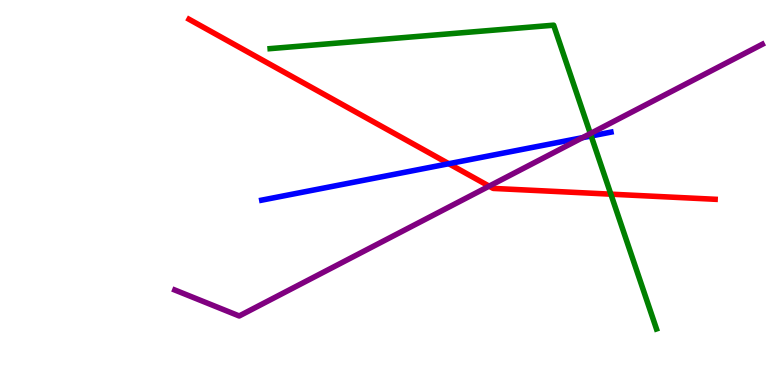[{'lines': ['blue', 'red'], 'intersections': [{'x': 5.79, 'y': 5.75}]}, {'lines': ['green', 'red'], 'intersections': [{'x': 7.88, 'y': 4.96}]}, {'lines': ['purple', 'red'], 'intersections': [{'x': 6.31, 'y': 5.16}]}, {'lines': ['blue', 'green'], 'intersections': [{'x': 7.63, 'y': 6.47}]}, {'lines': ['blue', 'purple'], 'intersections': [{'x': 7.52, 'y': 6.42}]}, {'lines': ['green', 'purple'], 'intersections': [{'x': 7.62, 'y': 6.53}]}]